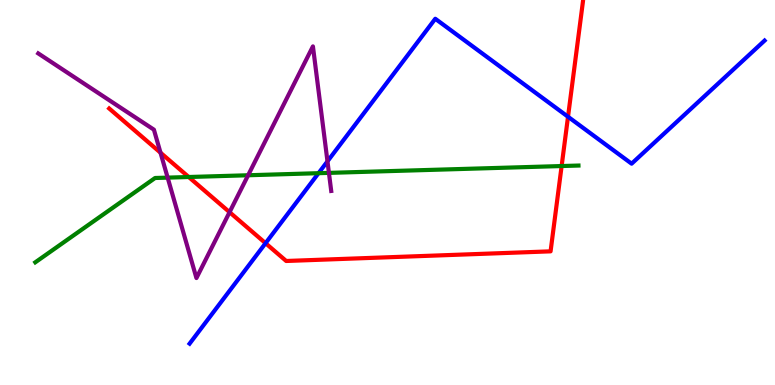[{'lines': ['blue', 'red'], 'intersections': [{'x': 3.43, 'y': 3.68}, {'x': 7.33, 'y': 6.97}]}, {'lines': ['green', 'red'], 'intersections': [{'x': 2.44, 'y': 5.4}, {'x': 7.25, 'y': 5.69}]}, {'lines': ['purple', 'red'], 'intersections': [{'x': 2.07, 'y': 6.03}, {'x': 2.96, 'y': 4.49}]}, {'lines': ['blue', 'green'], 'intersections': [{'x': 4.11, 'y': 5.5}]}, {'lines': ['blue', 'purple'], 'intersections': [{'x': 4.23, 'y': 5.81}]}, {'lines': ['green', 'purple'], 'intersections': [{'x': 2.16, 'y': 5.39}, {'x': 3.2, 'y': 5.45}, {'x': 4.24, 'y': 5.51}]}]